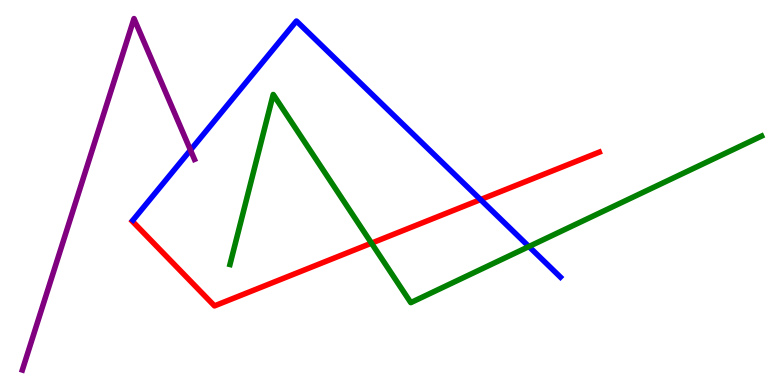[{'lines': ['blue', 'red'], 'intersections': [{'x': 6.2, 'y': 4.82}]}, {'lines': ['green', 'red'], 'intersections': [{'x': 4.79, 'y': 3.68}]}, {'lines': ['purple', 'red'], 'intersections': []}, {'lines': ['blue', 'green'], 'intersections': [{'x': 6.82, 'y': 3.6}]}, {'lines': ['blue', 'purple'], 'intersections': [{'x': 2.46, 'y': 6.1}]}, {'lines': ['green', 'purple'], 'intersections': []}]